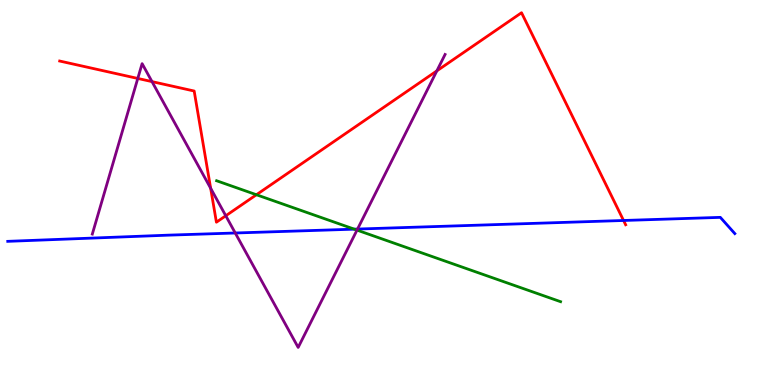[{'lines': ['blue', 'red'], 'intersections': [{'x': 8.05, 'y': 4.27}]}, {'lines': ['green', 'red'], 'intersections': [{'x': 3.31, 'y': 4.94}]}, {'lines': ['purple', 'red'], 'intersections': [{'x': 1.78, 'y': 7.96}, {'x': 1.96, 'y': 7.88}, {'x': 2.72, 'y': 5.11}, {'x': 2.91, 'y': 4.4}, {'x': 5.64, 'y': 8.16}]}, {'lines': ['blue', 'green'], 'intersections': [{'x': 4.57, 'y': 4.05}]}, {'lines': ['blue', 'purple'], 'intersections': [{'x': 3.04, 'y': 3.95}, {'x': 4.61, 'y': 4.05}]}, {'lines': ['green', 'purple'], 'intersections': [{'x': 4.61, 'y': 4.02}]}]